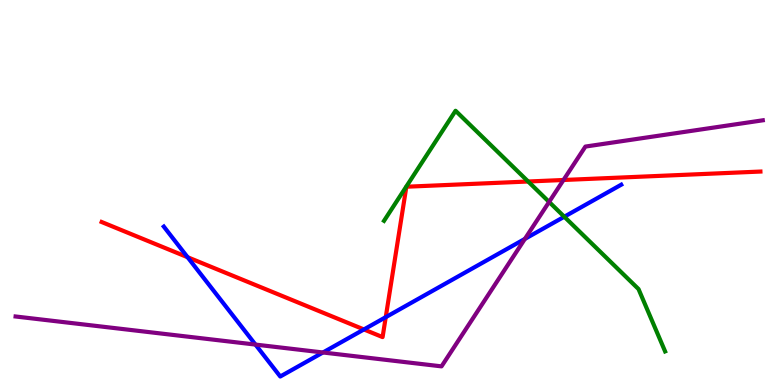[{'lines': ['blue', 'red'], 'intersections': [{'x': 2.42, 'y': 3.32}, {'x': 4.7, 'y': 1.44}, {'x': 4.98, 'y': 1.76}]}, {'lines': ['green', 'red'], 'intersections': [{'x': 6.81, 'y': 5.29}]}, {'lines': ['purple', 'red'], 'intersections': [{'x': 7.27, 'y': 5.32}]}, {'lines': ['blue', 'green'], 'intersections': [{'x': 7.28, 'y': 4.37}]}, {'lines': ['blue', 'purple'], 'intersections': [{'x': 3.3, 'y': 1.05}, {'x': 4.17, 'y': 0.845}, {'x': 6.77, 'y': 3.8}]}, {'lines': ['green', 'purple'], 'intersections': [{'x': 7.09, 'y': 4.76}]}]